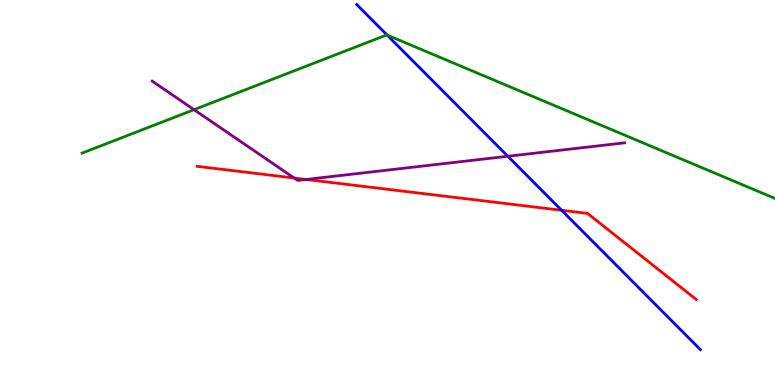[{'lines': ['blue', 'red'], 'intersections': [{'x': 7.25, 'y': 4.54}]}, {'lines': ['green', 'red'], 'intersections': []}, {'lines': ['purple', 'red'], 'intersections': [{'x': 3.8, 'y': 5.38}, {'x': 3.95, 'y': 5.34}]}, {'lines': ['blue', 'green'], 'intersections': [{'x': 4.99, 'y': 9.09}]}, {'lines': ['blue', 'purple'], 'intersections': [{'x': 6.55, 'y': 5.94}]}, {'lines': ['green', 'purple'], 'intersections': [{'x': 2.5, 'y': 7.15}]}]